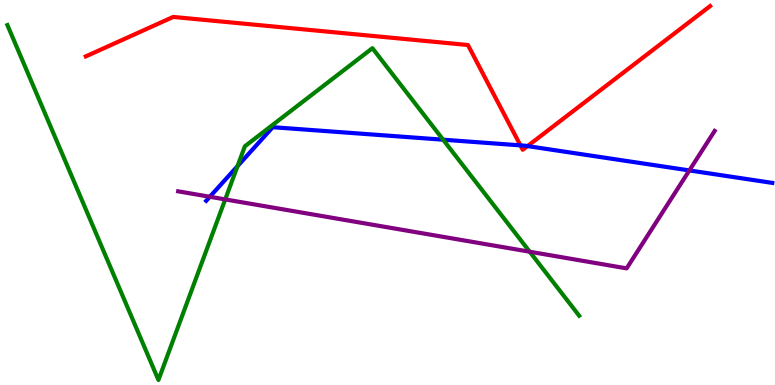[{'lines': ['blue', 'red'], 'intersections': [{'x': 6.72, 'y': 6.22}, {'x': 6.81, 'y': 6.21}]}, {'lines': ['green', 'red'], 'intersections': []}, {'lines': ['purple', 'red'], 'intersections': []}, {'lines': ['blue', 'green'], 'intersections': [{'x': 3.06, 'y': 5.68}, {'x': 5.72, 'y': 6.37}]}, {'lines': ['blue', 'purple'], 'intersections': [{'x': 2.71, 'y': 4.89}, {'x': 8.89, 'y': 5.57}]}, {'lines': ['green', 'purple'], 'intersections': [{'x': 2.91, 'y': 4.82}, {'x': 6.83, 'y': 3.46}]}]